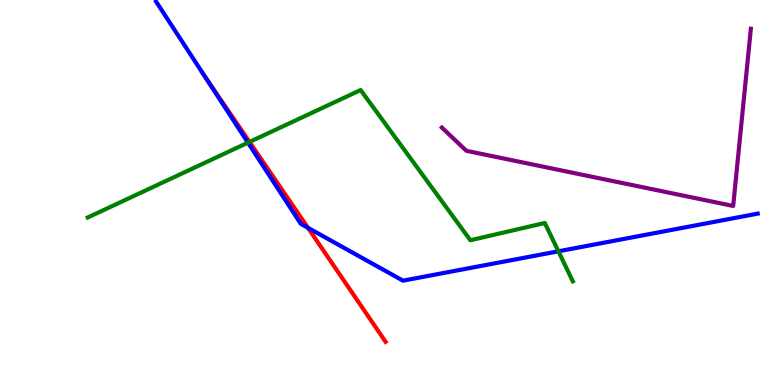[{'lines': ['blue', 'red'], 'intersections': [{'x': 2.63, 'y': 8.06}, {'x': 3.97, 'y': 4.08}]}, {'lines': ['green', 'red'], 'intersections': [{'x': 3.22, 'y': 6.31}]}, {'lines': ['purple', 'red'], 'intersections': []}, {'lines': ['blue', 'green'], 'intersections': [{'x': 3.2, 'y': 6.29}, {'x': 7.21, 'y': 3.47}]}, {'lines': ['blue', 'purple'], 'intersections': []}, {'lines': ['green', 'purple'], 'intersections': []}]